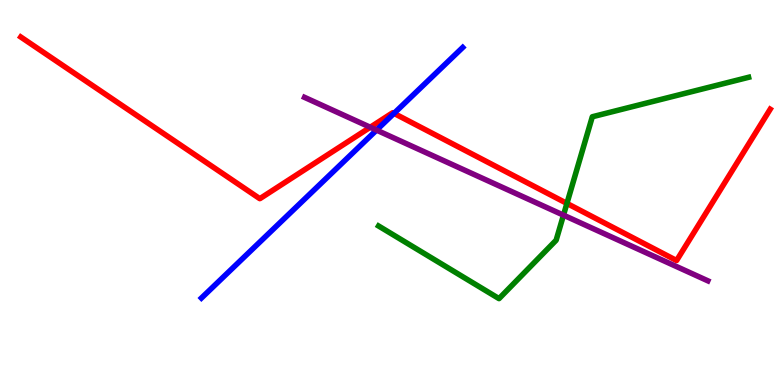[{'lines': ['blue', 'red'], 'intersections': [{'x': 5.08, 'y': 7.06}]}, {'lines': ['green', 'red'], 'intersections': [{'x': 7.32, 'y': 4.72}]}, {'lines': ['purple', 'red'], 'intersections': [{'x': 4.78, 'y': 6.69}]}, {'lines': ['blue', 'green'], 'intersections': []}, {'lines': ['blue', 'purple'], 'intersections': [{'x': 4.86, 'y': 6.62}]}, {'lines': ['green', 'purple'], 'intersections': [{'x': 7.27, 'y': 4.41}]}]